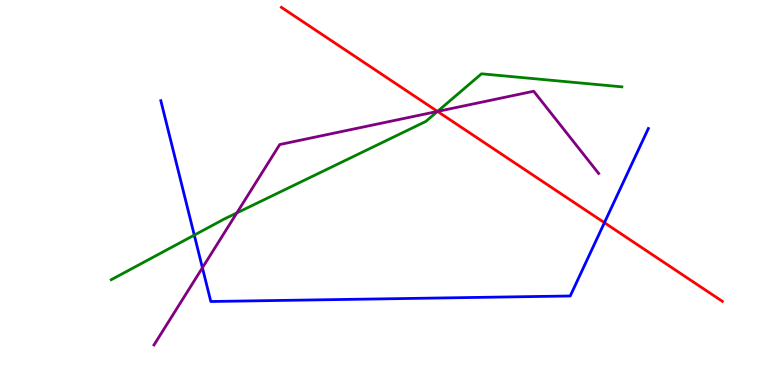[{'lines': ['blue', 'red'], 'intersections': [{'x': 7.8, 'y': 4.22}]}, {'lines': ['green', 'red'], 'intersections': [{'x': 5.65, 'y': 7.11}]}, {'lines': ['purple', 'red'], 'intersections': [{'x': 5.65, 'y': 7.11}]}, {'lines': ['blue', 'green'], 'intersections': [{'x': 2.51, 'y': 3.89}]}, {'lines': ['blue', 'purple'], 'intersections': [{'x': 2.61, 'y': 3.04}]}, {'lines': ['green', 'purple'], 'intersections': [{'x': 3.06, 'y': 4.47}, {'x': 5.65, 'y': 7.11}]}]